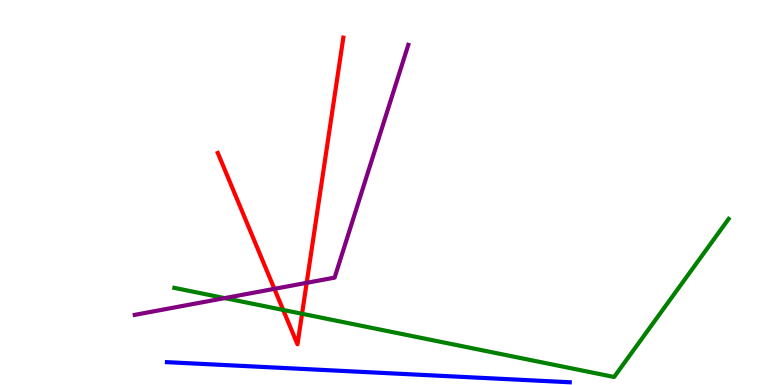[{'lines': ['blue', 'red'], 'intersections': []}, {'lines': ['green', 'red'], 'intersections': [{'x': 3.65, 'y': 1.95}, {'x': 3.9, 'y': 1.85}]}, {'lines': ['purple', 'red'], 'intersections': [{'x': 3.54, 'y': 2.5}, {'x': 3.96, 'y': 2.65}]}, {'lines': ['blue', 'green'], 'intersections': []}, {'lines': ['blue', 'purple'], 'intersections': []}, {'lines': ['green', 'purple'], 'intersections': [{'x': 2.9, 'y': 2.26}]}]